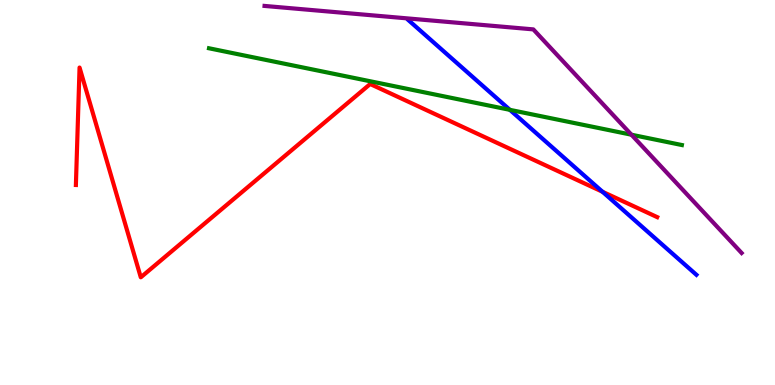[{'lines': ['blue', 'red'], 'intersections': [{'x': 7.77, 'y': 5.02}]}, {'lines': ['green', 'red'], 'intersections': []}, {'lines': ['purple', 'red'], 'intersections': []}, {'lines': ['blue', 'green'], 'intersections': [{'x': 6.58, 'y': 7.15}]}, {'lines': ['blue', 'purple'], 'intersections': []}, {'lines': ['green', 'purple'], 'intersections': [{'x': 8.15, 'y': 6.5}]}]